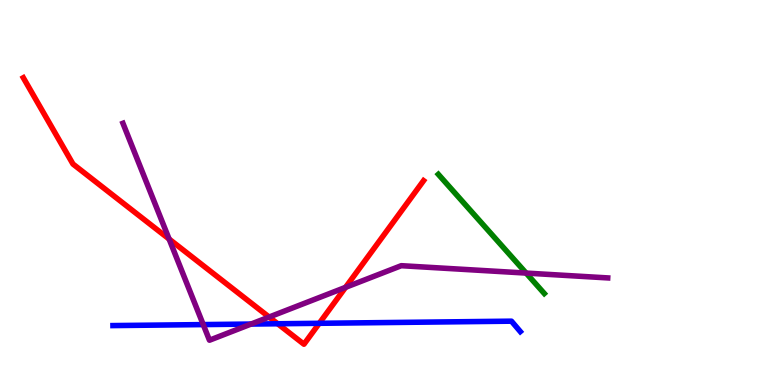[{'lines': ['blue', 'red'], 'intersections': [{'x': 3.58, 'y': 1.59}, {'x': 4.12, 'y': 1.6}]}, {'lines': ['green', 'red'], 'intersections': []}, {'lines': ['purple', 'red'], 'intersections': [{'x': 2.18, 'y': 3.79}, {'x': 3.47, 'y': 1.77}, {'x': 4.46, 'y': 2.54}]}, {'lines': ['blue', 'green'], 'intersections': []}, {'lines': ['blue', 'purple'], 'intersections': [{'x': 2.62, 'y': 1.57}, {'x': 3.24, 'y': 1.58}]}, {'lines': ['green', 'purple'], 'intersections': [{'x': 6.79, 'y': 2.91}]}]